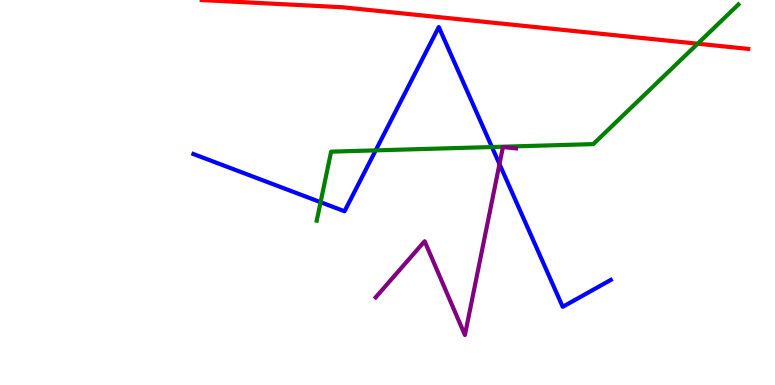[{'lines': ['blue', 'red'], 'intersections': []}, {'lines': ['green', 'red'], 'intersections': [{'x': 9.0, 'y': 8.86}]}, {'lines': ['purple', 'red'], 'intersections': []}, {'lines': ['blue', 'green'], 'intersections': [{'x': 4.14, 'y': 4.75}, {'x': 4.85, 'y': 6.09}, {'x': 6.35, 'y': 6.18}]}, {'lines': ['blue', 'purple'], 'intersections': [{'x': 6.44, 'y': 5.74}]}, {'lines': ['green', 'purple'], 'intersections': []}]